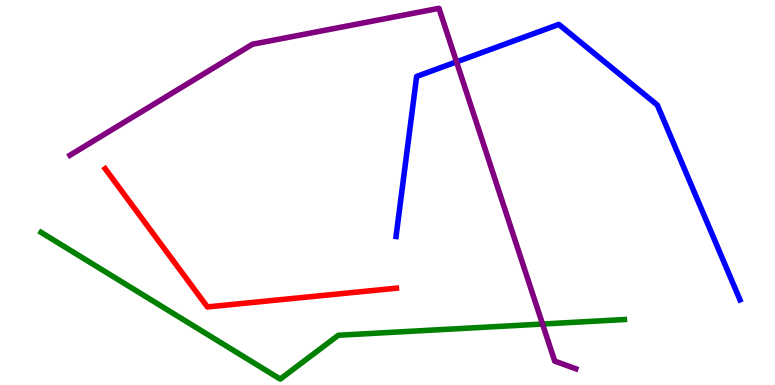[{'lines': ['blue', 'red'], 'intersections': []}, {'lines': ['green', 'red'], 'intersections': []}, {'lines': ['purple', 'red'], 'intersections': []}, {'lines': ['blue', 'green'], 'intersections': []}, {'lines': ['blue', 'purple'], 'intersections': [{'x': 5.89, 'y': 8.39}]}, {'lines': ['green', 'purple'], 'intersections': [{'x': 7.0, 'y': 1.58}]}]